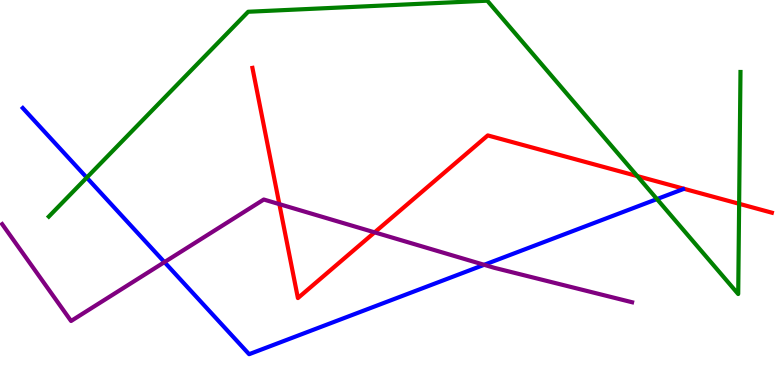[{'lines': ['blue', 'red'], 'intersections': []}, {'lines': ['green', 'red'], 'intersections': [{'x': 8.22, 'y': 5.43}, {'x': 9.54, 'y': 4.71}]}, {'lines': ['purple', 'red'], 'intersections': [{'x': 3.6, 'y': 4.7}, {'x': 4.83, 'y': 3.96}]}, {'lines': ['blue', 'green'], 'intersections': [{'x': 1.12, 'y': 5.39}, {'x': 8.48, 'y': 4.83}]}, {'lines': ['blue', 'purple'], 'intersections': [{'x': 2.12, 'y': 3.19}, {'x': 6.25, 'y': 3.12}]}, {'lines': ['green', 'purple'], 'intersections': []}]